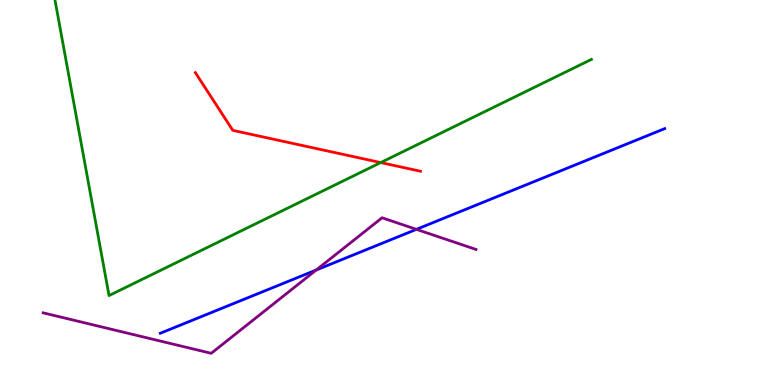[{'lines': ['blue', 'red'], 'intersections': []}, {'lines': ['green', 'red'], 'intersections': [{'x': 4.91, 'y': 5.78}]}, {'lines': ['purple', 'red'], 'intersections': []}, {'lines': ['blue', 'green'], 'intersections': []}, {'lines': ['blue', 'purple'], 'intersections': [{'x': 4.08, 'y': 2.99}, {'x': 5.37, 'y': 4.04}]}, {'lines': ['green', 'purple'], 'intersections': []}]